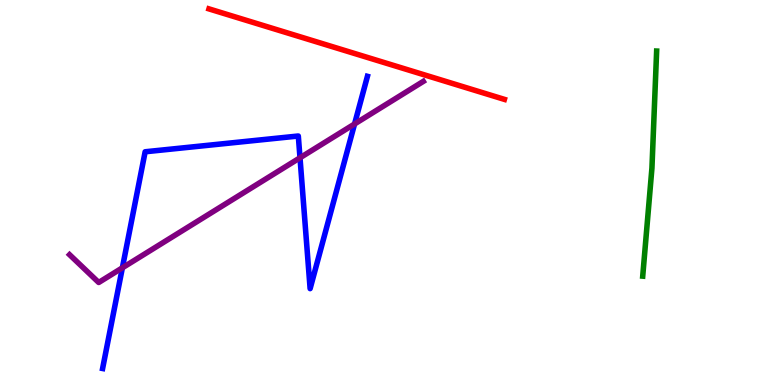[{'lines': ['blue', 'red'], 'intersections': []}, {'lines': ['green', 'red'], 'intersections': []}, {'lines': ['purple', 'red'], 'intersections': []}, {'lines': ['blue', 'green'], 'intersections': []}, {'lines': ['blue', 'purple'], 'intersections': [{'x': 1.58, 'y': 3.04}, {'x': 3.87, 'y': 5.9}, {'x': 4.58, 'y': 6.78}]}, {'lines': ['green', 'purple'], 'intersections': []}]